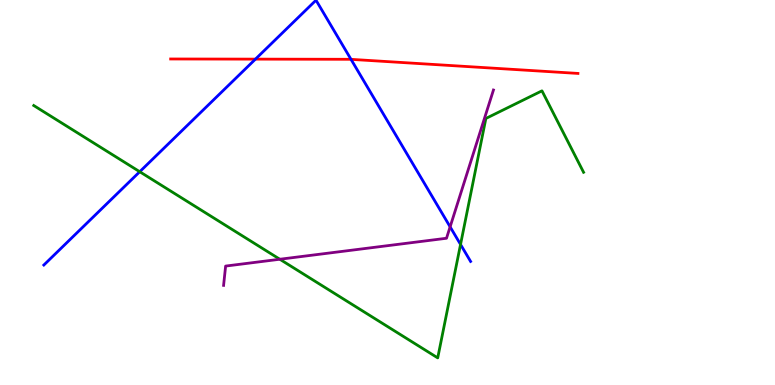[{'lines': ['blue', 'red'], 'intersections': [{'x': 3.3, 'y': 8.46}, {'x': 4.53, 'y': 8.46}]}, {'lines': ['green', 'red'], 'intersections': []}, {'lines': ['purple', 'red'], 'intersections': []}, {'lines': ['blue', 'green'], 'intersections': [{'x': 1.8, 'y': 5.54}, {'x': 5.94, 'y': 3.65}]}, {'lines': ['blue', 'purple'], 'intersections': [{'x': 5.81, 'y': 4.11}]}, {'lines': ['green', 'purple'], 'intersections': [{'x': 3.61, 'y': 3.27}]}]